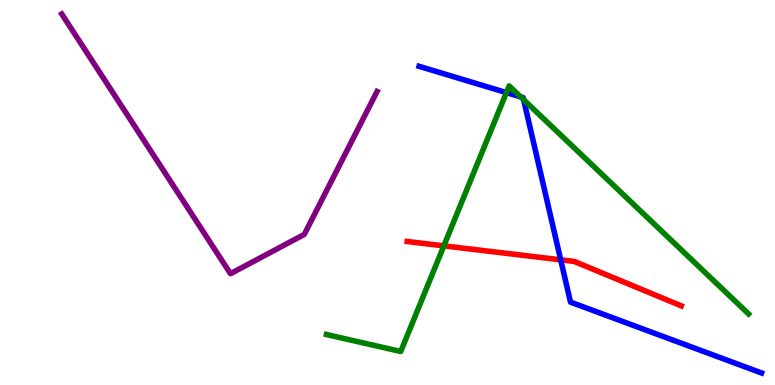[{'lines': ['blue', 'red'], 'intersections': [{'x': 7.23, 'y': 3.25}]}, {'lines': ['green', 'red'], 'intersections': [{'x': 5.73, 'y': 3.61}]}, {'lines': ['purple', 'red'], 'intersections': []}, {'lines': ['blue', 'green'], 'intersections': [{'x': 6.53, 'y': 7.6}, {'x': 6.72, 'y': 7.48}, {'x': 6.76, 'y': 7.41}]}, {'lines': ['blue', 'purple'], 'intersections': []}, {'lines': ['green', 'purple'], 'intersections': []}]